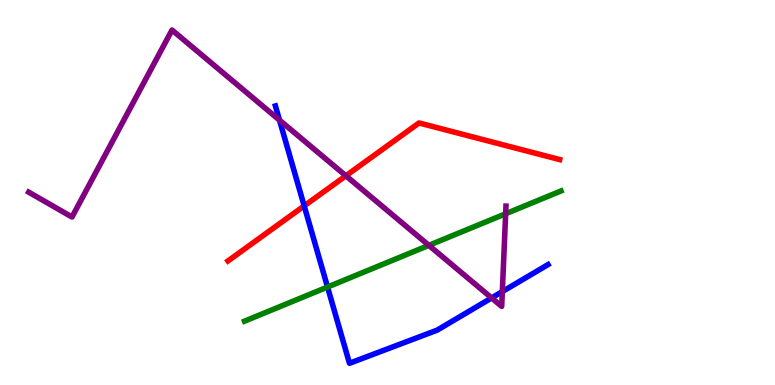[{'lines': ['blue', 'red'], 'intersections': [{'x': 3.92, 'y': 4.65}]}, {'lines': ['green', 'red'], 'intersections': []}, {'lines': ['purple', 'red'], 'intersections': [{'x': 4.46, 'y': 5.43}]}, {'lines': ['blue', 'green'], 'intersections': [{'x': 4.23, 'y': 2.54}]}, {'lines': ['blue', 'purple'], 'intersections': [{'x': 3.61, 'y': 6.88}, {'x': 6.34, 'y': 2.26}, {'x': 6.48, 'y': 2.43}]}, {'lines': ['green', 'purple'], 'intersections': [{'x': 5.53, 'y': 3.63}, {'x': 6.52, 'y': 4.45}]}]